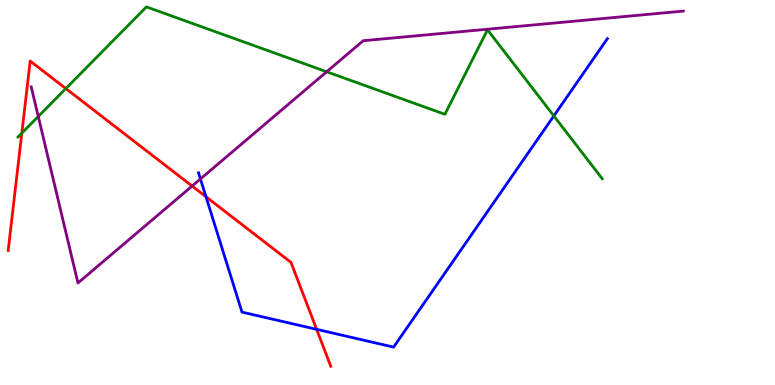[{'lines': ['blue', 'red'], 'intersections': [{'x': 2.66, 'y': 4.89}, {'x': 4.09, 'y': 1.45}]}, {'lines': ['green', 'red'], 'intersections': [{'x': 0.281, 'y': 6.54}, {'x': 0.849, 'y': 7.7}]}, {'lines': ['purple', 'red'], 'intersections': [{'x': 2.48, 'y': 5.17}]}, {'lines': ['blue', 'green'], 'intersections': [{'x': 7.15, 'y': 6.99}]}, {'lines': ['blue', 'purple'], 'intersections': [{'x': 2.59, 'y': 5.35}]}, {'lines': ['green', 'purple'], 'intersections': [{'x': 0.494, 'y': 6.97}, {'x': 4.22, 'y': 8.14}]}]